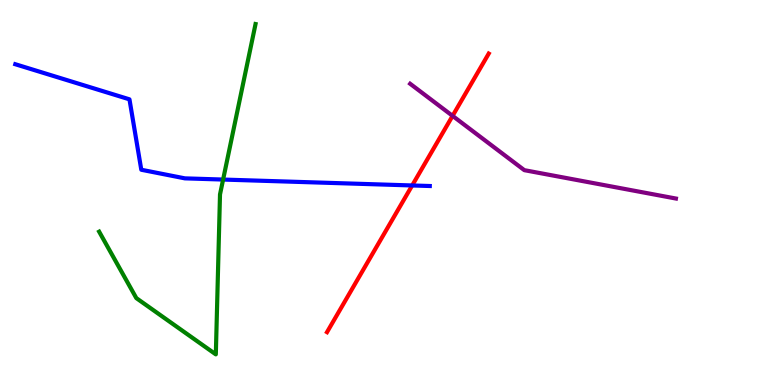[{'lines': ['blue', 'red'], 'intersections': [{'x': 5.32, 'y': 5.18}]}, {'lines': ['green', 'red'], 'intersections': []}, {'lines': ['purple', 'red'], 'intersections': [{'x': 5.84, 'y': 6.99}]}, {'lines': ['blue', 'green'], 'intersections': [{'x': 2.88, 'y': 5.34}]}, {'lines': ['blue', 'purple'], 'intersections': []}, {'lines': ['green', 'purple'], 'intersections': []}]